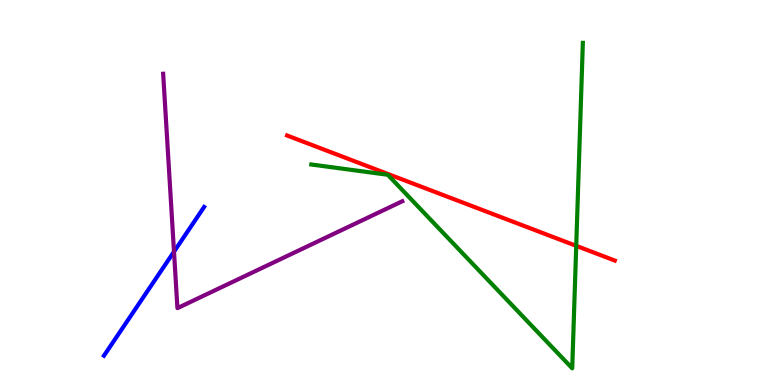[{'lines': ['blue', 'red'], 'intersections': []}, {'lines': ['green', 'red'], 'intersections': [{'x': 7.44, 'y': 3.61}]}, {'lines': ['purple', 'red'], 'intersections': []}, {'lines': ['blue', 'green'], 'intersections': []}, {'lines': ['blue', 'purple'], 'intersections': [{'x': 2.25, 'y': 3.46}]}, {'lines': ['green', 'purple'], 'intersections': []}]